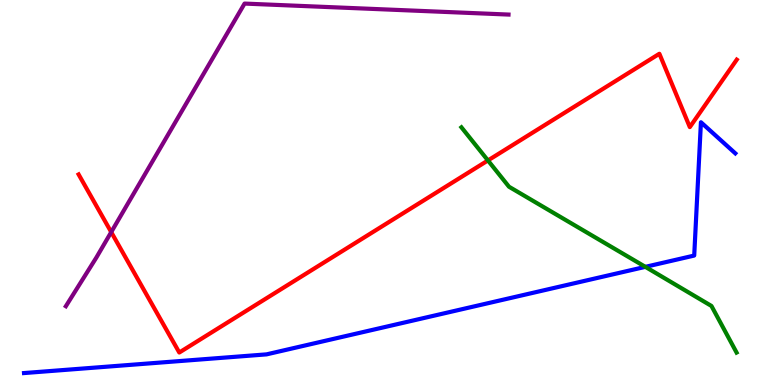[{'lines': ['blue', 'red'], 'intersections': []}, {'lines': ['green', 'red'], 'intersections': [{'x': 6.3, 'y': 5.83}]}, {'lines': ['purple', 'red'], 'intersections': [{'x': 1.44, 'y': 3.97}]}, {'lines': ['blue', 'green'], 'intersections': [{'x': 8.33, 'y': 3.07}]}, {'lines': ['blue', 'purple'], 'intersections': []}, {'lines': ['green', 'purple'], 'intersections': []}]